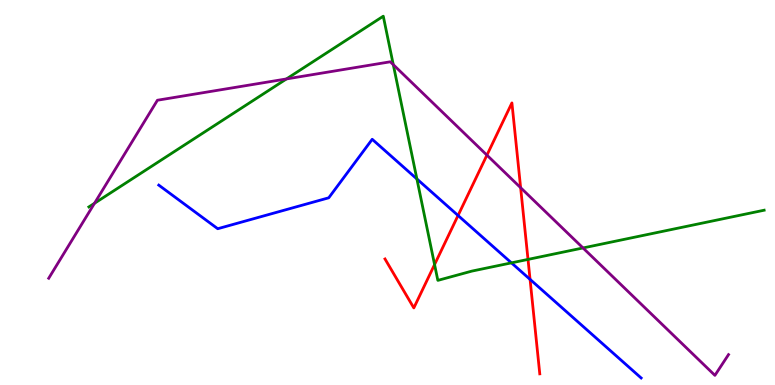[{'lines': ['blue', 'red'], 'intersections': [{'x': 5.91, 'y': 4.4}, {'x': 6.84, 'y': 2.74}]}, {'lines': ['green', 'red'], 'intersections': [{'x': 5.61, 'y': 3.13}, {'x': 6.81, 'y': 3.26}]}, {'lines': ['purple', 'red'], 'intersections': [{'x': 6.28, 'y': 5.97}, {'x': 6.72, 'y': 5.12}]}, {'lines': ['blue', 'green'], 'intersections': [{'x': 5.38, 'y': 5.35}, {'x': 6.6, 'y': 3.17}]}, {'lines': ['blue', 'purple'], 'intersections': []}, {'lines': ['green', 'purple'], 'intersections': [{'x': 1.22, 'y': 4.72}, {'x': 3.7, 'y': 7.95}, {'x': 5.07, 'y': 8.32}, {'x': 7.52, 'y': 3.56}]}]